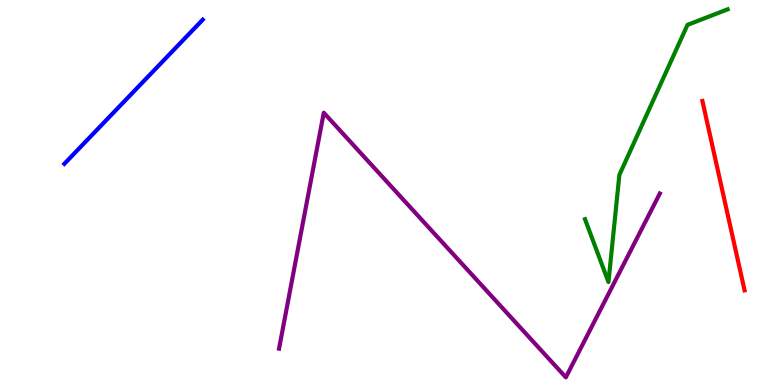[{'lines': ['blue', 'red'], 'intersections': []}, {'lines': ['green', 'red'], 'intersections': []}, {'lines': ['purple', 'red'], 'intersections': []}, {'lines': ['blue', 'green'], 'intersections': []}, {'lines': ['blue', 'purple'], 'intersections': []}, {'lines': ['green', 'purple'], 'intersections': []}]